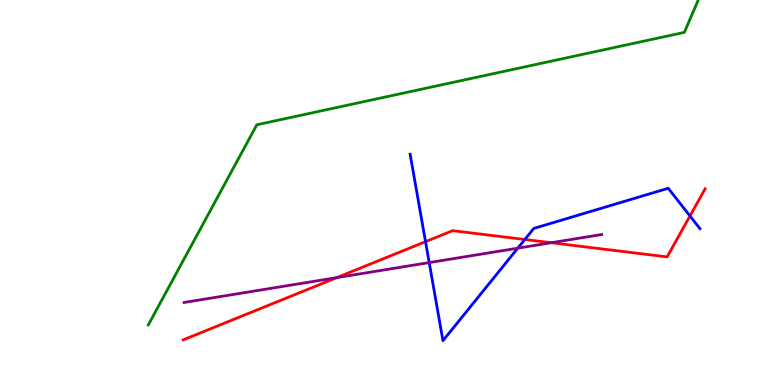[{'lines': ['blue', 'red'], 'intersections': [{'x': 5.49, 'y': 3.72}, {'x': 6.77, 'y': 3.78}, {'x': 8.9, 'y': 4.39}]}, {'lines': ['green', 'red'], 'intersections': []}, {'lines': ['purple', 'red'], 'intersections': [{'x': 4.35, 'y': 2.79}, {'x': 7.11, 'y': 3.7}]}, {'lines': ['blue', 'green'], 'intersections': []}, {'lines': ['blue', 'purple'], 'intersections': [{'x': 5.54, 'y': 3.18}, {'x': 6.68, 'y': 3.55}]}, {'lines': ['green', 'purple'], 'intersections': []}]